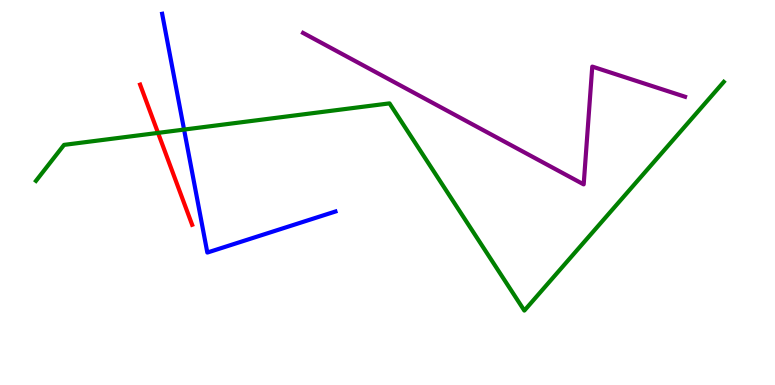[{'lines': ['blue', 'red'], 'intersections': []}, {'lines': ['green', 'red'], 'intersections': [{'x': 2.04, 'y': 6.55}]}, {'lines': ['purple', 'red'], 'intersections': []}, {'lines': ['blue', 'green'], 'intersections': [{'x': 2.37, 'y': 6.63}]}, {'lines': ['blue', 'purple'], 'intersections': []}, {'lines': ['green', 'purple'], 'intersections': []}]